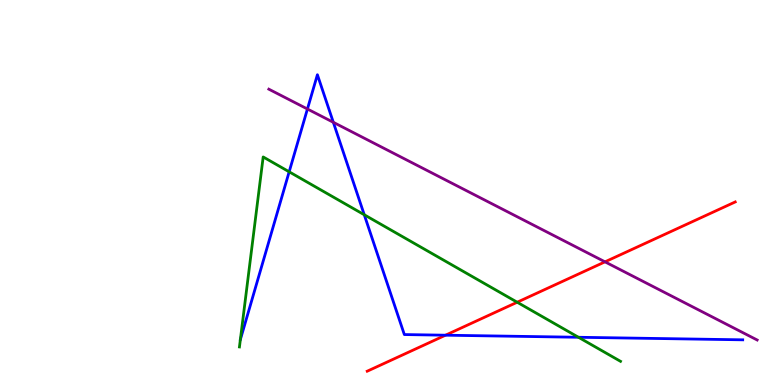[{'lines': ['blue', 'red'], 'intersections': [{'x': 5.75, 'y': 1.29}]}, {'lines': ['green', 'red'], 'intersections': [{'x': 6.67, 'y': 2.15}]}, {'lines': ['purple', 'red'], 'intersections': [{'x': 7.81, 'y': 3.2}]}, {'lines': ['blue', 'green'], 'intersections': [{'x': 3.73, 'y': 5.54}, {'x': 4.7, 'y': 4.42}, {'x': 7.46, 'y': 1.24}]}, {'lines': ['blue', 'purple'], 'intersections': [{'x': 3.97, 'y': 7.17}, {'x': 4.3, 'y': 6.82}]}, {'lines': ['green', 'purple'], 'intersections': []}]